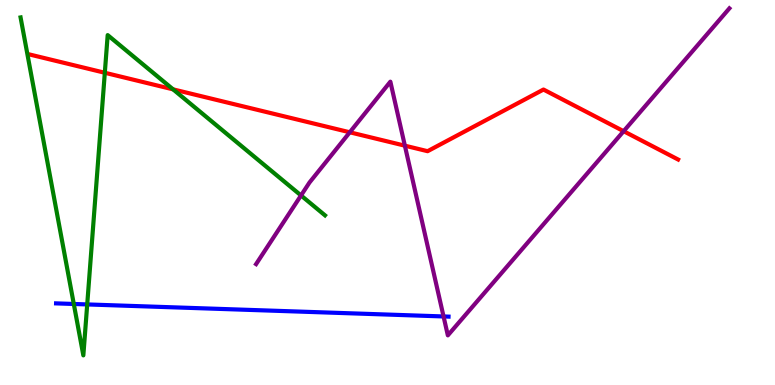[{'lines': ['blue', 'red'], 'intersections': []}, {'lines': ['green', 'red'], 'intersections': [{'x': 1.35, 'y': 8.11}, {'x': 2.23, 'y': 7.68}]}, {'lines': ['purple', 'red'], 'intersections': [{'x': 4.51, 'y': 6.56}, {'x': 5.22, 'y': 6.22}, {'x': 8.05, 'y': 6.59}]}, {'lines': ['blue', 'green'], 'intersections': [{'x': 0.952, 'y': 2.1}, {'x': 1.13, 'y': 2.09}]}, {'lines': ['blue', 'purple'], 'intersections': [{'x': 5.72, 'y': 1.78}]}, {'lines': ['green', 'purple'], 'intersections': [{'x': 3.88, 'y': 4.92}]}]